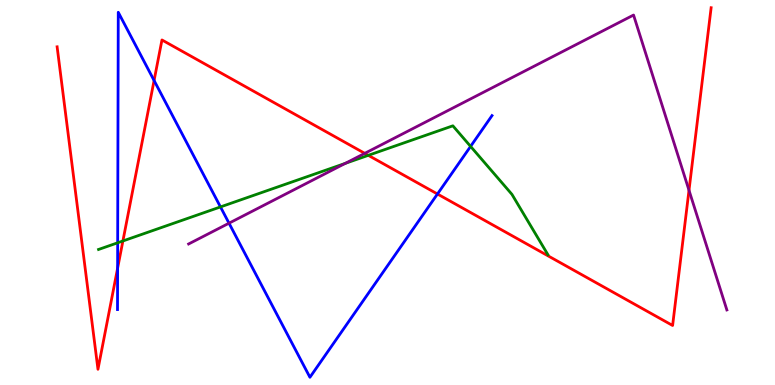[{'lines': ['blue', 'red'], 'intersections': [{'x': 1.52, 'y': 3.03}, {'x': 1.99, 'y': 7.91}, {'x': 5.64, 'y': 4.96}]}, {'lines': ['green', 'red'], 'intersections': [{'x': 1.59, 'y': 3.74}, {'x': 4.75, 'y': 5.97}]}, {'lines': ['purple', 'red'], 'intersections': [{'x': 4.71, 'y': 6.02}, {'x': 8.89, 'y': 5.06}]}, {'lines': ['blue', 'green'], 'intersections': [{'x': 1.52, 'y': 3.69}, {'x': 2.84, 'y': 4.63}, {'x': 6.07, 'y': 6.2}]}, {'lines': ['blue', 'purple'], 'intersections': [{'x': 2.96, 'y': 4.2}]}, {'lines': ['green', 'purple'], 'intersections': [{'x': 4.46, 'y': 5.76}]}]